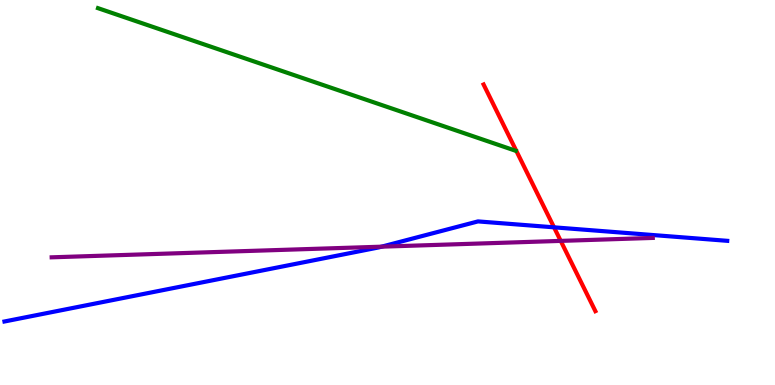[{'lines': ['blue', 'red'], 'intersections': [{'x': 7.15, 'y': 4.1}]}, {'lines': ['green', 'red'], 'intersections': []}, {'lines': ['purple', 'red'], 'intersections': [{'x': 7.24, 'y': 3.74}]}, {'lines': ['blue', 'green'], 'intersections': []}, {'lines': ['blue', 'purple'], 'intersections': [{'x': 4.92, 'y': 3.59}]}, {'lines': ['green', 'purple'], 'intersections': []}]